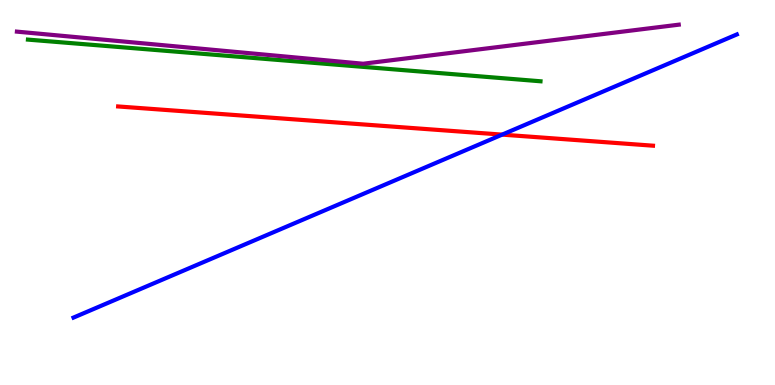[{'lines': ['blue', 'red'], 'intersections': [{'x': 6.48, 'y': 6.5}]}, {'lines': ['green', 'red'], 'intersections': []}, {'lines': ['purple', 'red'], 'intersections': []}, {'lines': ['blue', 'green'], 'intersections': []}, {'lines': ['blue', 'purple'], 'intersections': []}, {'lines': ['green', 'purple'], 'intersections': []}]